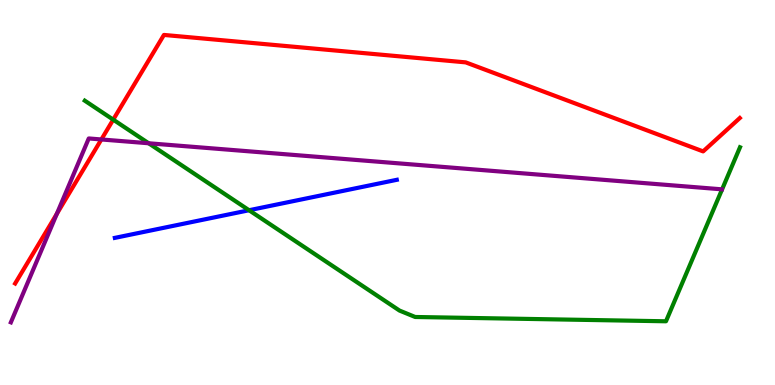[{'lines': ['blue', 'red'], 'intersections': []}, {'lines': ['green', 'red'], 'intersections': [{'x': 1.46, 'y': 6.89}]}, {'lines': ['purple', 'red'], 'intersections': [{'x': 0.733, 'y': 4.45}, {'x': 1.31, 'y': 6.38}]}, {'lines': ['blue', 'green'], 'intersections': [{'x': 3.21, 'y': 4.54}]}, {'lines': ['blue', 'purple'], 'intersections': []}, {'lines': ['green', 'purple'], 'intersections': [{'x': 1.92, 'y': 6.28}]}]